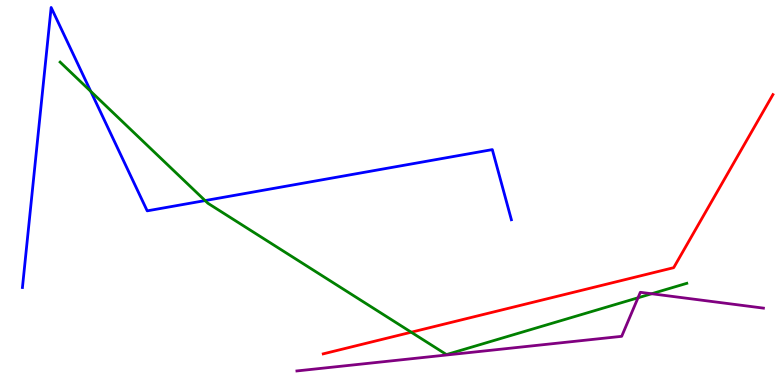[{'lines': ['blue', 'red'], 'intersections': []}, {'lines': ['green', 'red'], 'intersections': [{'x': 5.31, 'y': 1.37}]}, {'lines': ['purple', 'red'], 'intersections': []}, {'lines': ['blue', 'green'], 'intersections': [{'x': 1.17, 'y': 7.63}, {'x': 2.65, 'y': 4.79}]}, {'lines': ['blue', 'purple'], 'intersections': []}, {'lines': ['green', 'purple'], 'intersections': [{'x': 8.23, 'y': 2.27}, {'x': 8.41, 'y': 2.37}]}]